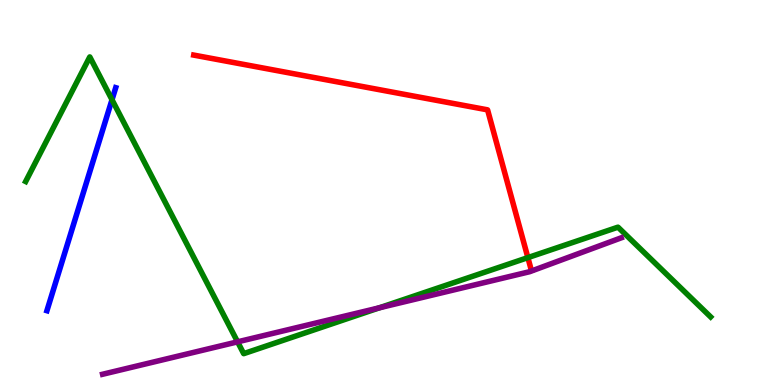[{'lines': ['blue', 'red'], 'intersections': []}, {'lines': ['green', 'red'], 'intersections': [{'x': 6.81, 'y': 3.31}]}, {'lines': ['purple', 'red'], 'intersections': []}, {'lines': ['blue', 'green'], 'intersections': [{'x': 1.45, 'y': 7.41}]}, {'lines': ['blue', 'purple'], 'intersections': []}, {'lines': ['green', 'purple'], 'intersections': [{'x': 3.07, 'y': 1.12}, {'x': 4.9, 'y': 2.01}]}]